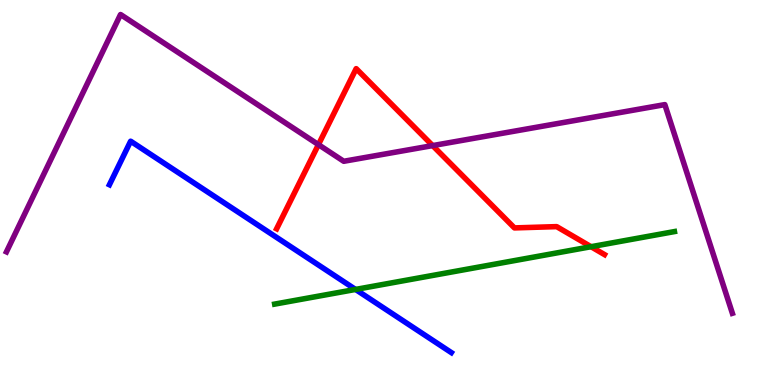[{'lines': ['blue', 'red'], 'intersections': []}, {'lines': ['green', 'red'], 'intersections': [{'x': 7.63, 'y': 3.59}]}, {'lines': ['purple', 'red'], 'intersections': [{'x': 4.11, 'y': 6.24}, {'x': 5.58, 'y': 6.22}]}, {'lines': ['blue', 'green'], 'intersections': [{'x': 4.59, 'y': 2.48}]}, {'lines': ['blue', 'purple'], 'intersections': []}, {'lines': ['green', 'purple'], 'intersections': []}]